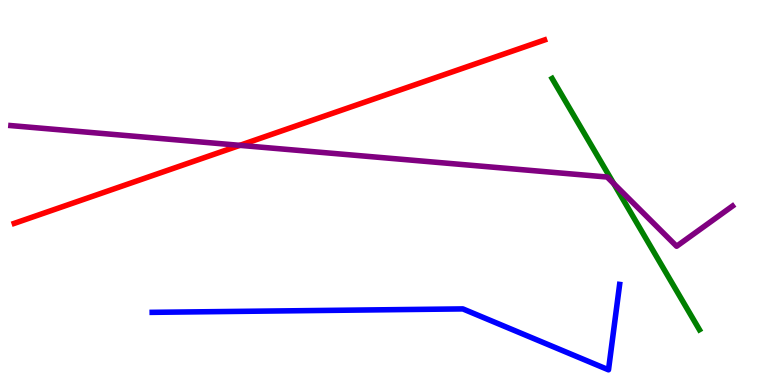[{'lines': ['blue', 'red'], 'intersections': []}, {'lines': ['green', 'red'], 'intersections': []}, {'lines': ['purple', 'red'], 'intersections': [{'x': 3.1, 'y': 6.22}]}, {'lines': ['blue', 'green'], 'intersections': []}, {'lines': ['blue', 'purple'], 'intersections': []}, {'lines': ['green', 'purple'], 'intersections': [{'x': 7.92, 'y': 5.23}]}]